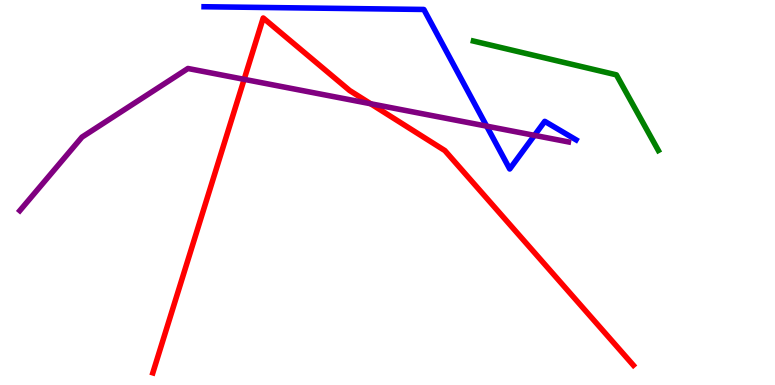[{'lines': ['blue', 'red'], 'intersections': []}, {'lines': ['green', 'red'], 'intersections': []}, {'lines': ['purple', 'red'], 'intersections': [{'x': 3.15, 'y': 7.94}, {'x': 4.78, 'y': 7.31}]}, {'lines': ['blue', 'green'], 'intersections': []}, {'lines': ['blue', 'purple'], 'intersections': [{'x': 6.28, 'y': 6.72}, {'x': 6.9, 'y': 6.48}]}, {'lines': ['green', 'purple'], 'intersections': []}]